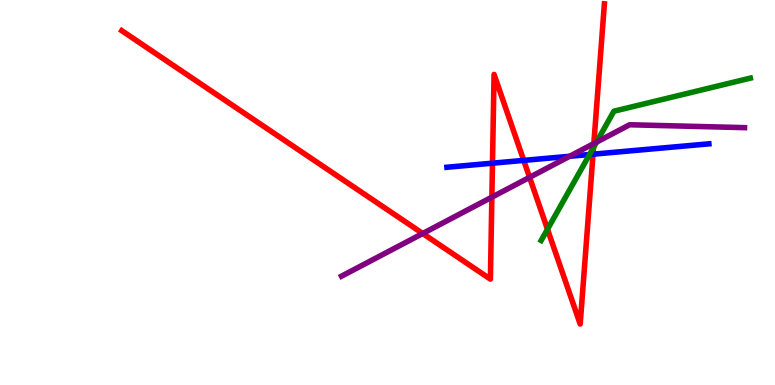[{'lines': ['blue', 'red'], 'intersections': [{'x': 6.35, 'y': 5.76}, {'x': 6.76, 'y': 5.83}, {'x': 7.65, 'y': 5.99}]}, {'lines': ['green', 'red'], 'intersections': [{'x': 7.06, 'y': 4.05}, {'x': 7.66, 'y': 6.17}]}, {'lines': ['purple', 'red'], 'intersections': [{'x': 5.45, 'y': 3.93}, {'x': 6.35, 'y': 4.88}, {'x': 6.83, 'y': 5.39}, {'x': 7.66, 'y': 6.27}]}, {'lines': ['blue', 'green'], 'intersections': [{'x': 7.61, 'y': 5.99}]}, {'lines': ['blue', 'purple'], 'intersections': [{'x': 7.35, 'y': 5.94}]}, {'lines': ['green', 'purple'], 'intersections': [{'x': 7.7, 'y': 6.31}]}]